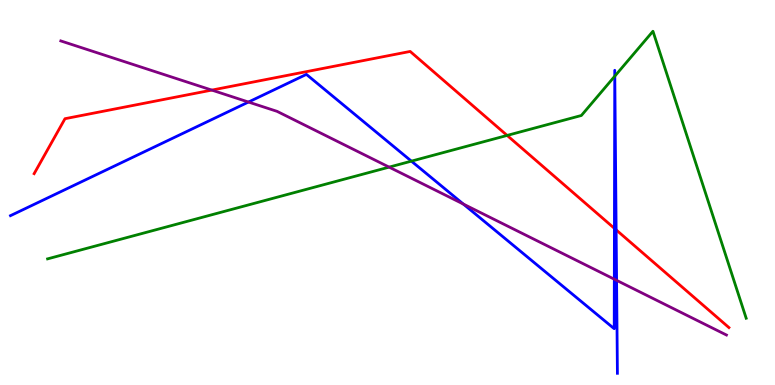[{'lines': ['blue', 'red'], 'intersections': [{'x': 7.93, 'y': 4.07}, {'x': 7.95, 'y': 4.03}]}, {'lines': ['green', 'red'], 'intersections': [{'x': 6.54, 'y': 6.48}]}, {'lines': ['purple', 'red'], 'intersections': [{'x': 2.73, 'y': 7.66}]}, {'lines': ['blue', 'green'], 'intersections': [{'x': 5.31, 'y': 5.81}, {'x': 7.93, 'y': 8.02}, {'x': 7.93, 'y': 8.02}]}, {'lines': ['blue', 'purple'], 'intersections': [{'x': 3.21, 'y': 7.35}, {'x': 5.98, 'y': 4.7}, {'x': 7.93, 'y': 2.75}, {'x': 7.96, 'y': 2.72}]}, {'lines': ['green', 'purple'], 'intersections': [{'x': 5.02, 'y': 5.66}]}]